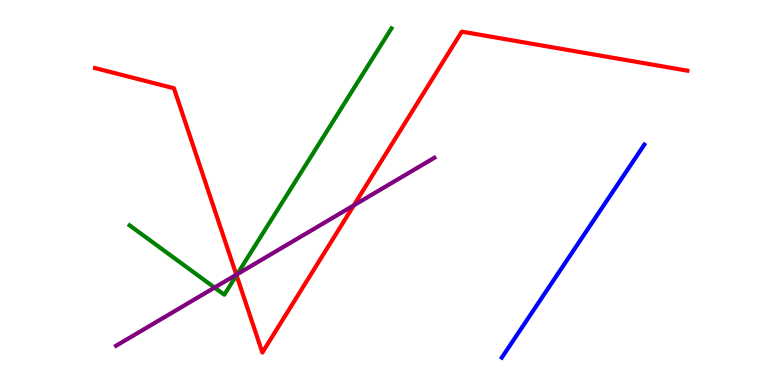[{'lines': ['blue', 'red'], 'intersections': []}, {'lines': ['green', 'red'], 'intersections': [{'x': 3.05, 'y': 2.85}]}, {'lines': ['purple', 'red'], 'intersections': [{'x': 3.05, 'y': 2.86}, {'x': 4.57, 'y': 4.67}]}, {'lines': ['blue', 'green'], 'intersections': []}, {'lines': ['blue', 'purple'], 'intersections': []}, {'lines': ['green', 'purple'], 'intersections': [{'x': 2.77, 'y': 2.53}, {'x': 3.06, 'y': 2.88}]}]